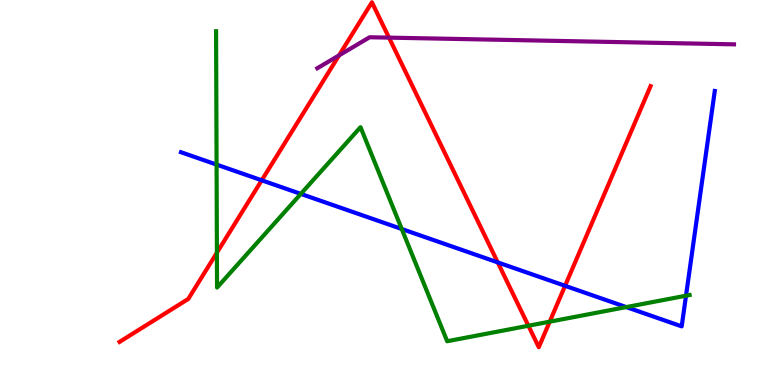[{'lines': ['blue', 'red'], 'intersections': [{'x': 3.38, 'y': 5.32}, {'x': 6.42, 'y': 3.18}, {'x': 7.29, 'y': 2.58}]}, {'lines': ['green', 'red'], 'intersections': [{'x': 2.8, 'y': 3.44}, {'x': 6.82, 'y': 1.54}, {'x': 7.09, 'y': 1.64}]}, {'lines': ['purple', 'red'], 'intersections': [{'x': 4.37, 'y': 8.56}, {'x': 5.02, 'y': 9.02}]}, {'lines': ['blue', 'green'], 'intersections': [{'x': 2.79, 'y': 5.72}, {'x': 3.88, 'y': 4.96}, {'x': 5.18, 'y': 4.05}, {'x': 8.08, 'y': 2.02}, {'x': 8.85, 'y': 2.32}]}, {'lines': ['blue', 'purple'], 'intersections': []}, {'lines': ['green', 'purple'], 'intersections': []}]